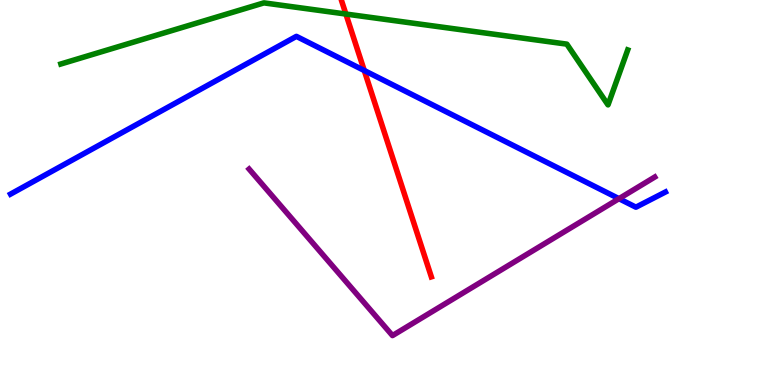[{'lines': ['blue', 'red'], 'intersections': [{'x': 4.7, 'y': 8.17}]}, {'lines': ['green', 'red'], 'intersections': [{'x': 4.46, 'y': 9.64}]}, {'lines': ['purple', 'red'], 'intersections': []}, {'lines': ['blue', 'green'], 'intersections': []}, {'lines': ['blue', 'purple'], 'intersections': [{'x': 7.99, 'y': 4.84}]}, {'lines': ['green', 'purple'], 'intersections': []}]